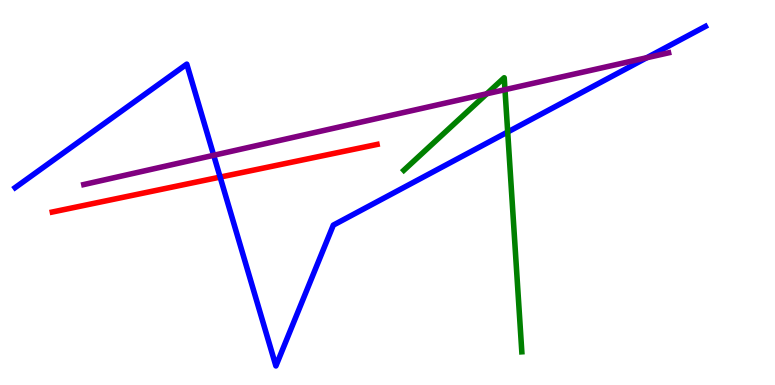[{'lines': ['blue', 'red'], 'intersections': [{'x': 2.84, 'y': 5.4}]}, {'lines': ['green', 'red'], 'intersections': []}, {'lines': ['purple', 'red'], 'intersections': []}, {'lines': ['blue', 'green'], 'intersections': [{'x': 6.55, 'y': 6.57}]}, {'lines': ['blue', 'purple'], 'intersections': [{'x': 2.76, 'y': 5.97}, {'x': 8.35, 'y': 8.5}]}, {'lines': ['green', 'purple'], 'intersections': [{'x': 6.28, 'y': 7.56}, {'x': 6.52, 'y': 7.67}]}]